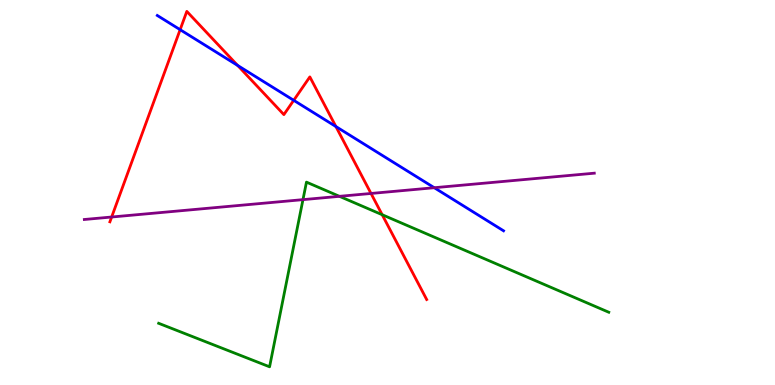[{'lines': ['blue', 'red'], 'intersections': [{'x': 2.32, 'y': 9.23}, {'x': 3.07, 'y': 8.3}, {'x': 3.79, 'y': 7.39}, {'x': 4.33, 'y': 6.71}]}, {'lines': ['green', 'red'], 'intersections': [{'x': 4.93, 'y': 4.42}]}, {'lines': ['purple', 'red'], 'intersections': [{'x': 1.44, 'y': 4.36}, {'x': 4.79, 'y': 4.98}]}, {'lines': ['blue', 'green'], 'intersections': []}, {'lines': ['blue', 'purple'], 'intersections': [{'x': 5.6, 'y': 5.12}]}, {'lines': ['green', 'purple'], 'intersections': [{'x': 3.91, 'y': 4.81}, {'x': 4.38, 'y': 4.9}]}]